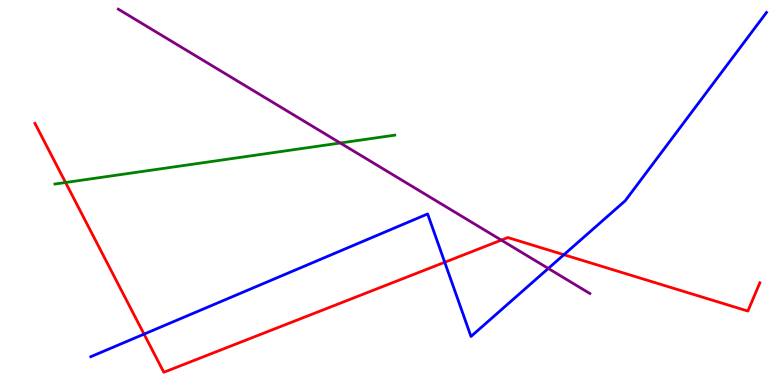[{'lines': ['blue', 'red'], 'intersections': [{'x': 1.86, 'y': 1.32}, {'x': 5.74, 'y': 3.19}, {'x': 7.28, 'y': 3.38}]}, {'lines': ['green', 'red'], 'intersections': [{'x': 0.846, 'y': 5.26}]}, {'lines': ['purple', 'red'], 'intersections': [{'x': 6.47, 'y': 3.76}]}, {'lines': ['blue', 'green'], 'intersections': []}, {'lines': ['blue', 'purple'], 'intersections': [{'x': 7.07, 'y': 3.03}]}, {'lines': ['green', 'purple'], 'intersections': [{'x': 4.39, 'y': 6.29}]}]